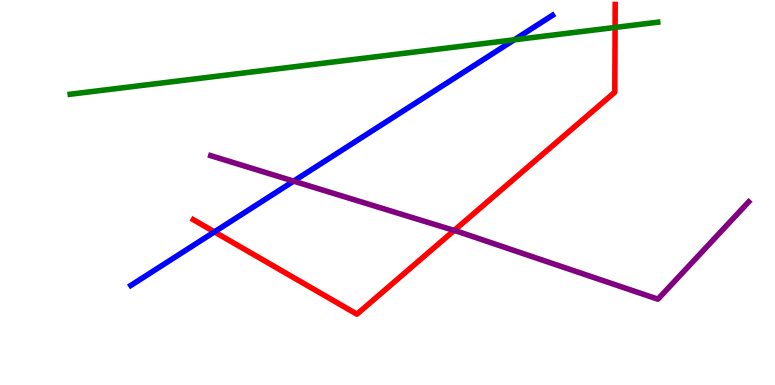[{'lines': ['blue', 'red'], 'intersections': [{'x': 2.77, 'y': 3.98}]}, {'lines': ['green', 'red'], 'intersections': [{'x': 7.94, 'y': 9.29}]}, {'lines': ['purple', 'red'], 'intersections': [{'x': 5.86, 'y': 4.01}]}, {'lines': ['blue', 'green'], 'intersections': [{'x': 6.64, 'y': 8.97}]}, {'lines': ['blue', 'purple'], 'intersections': [{'x': 3.79, 'y': 5.3}]}, {'lines': ['green', 'purple'], 'intersections': []}]